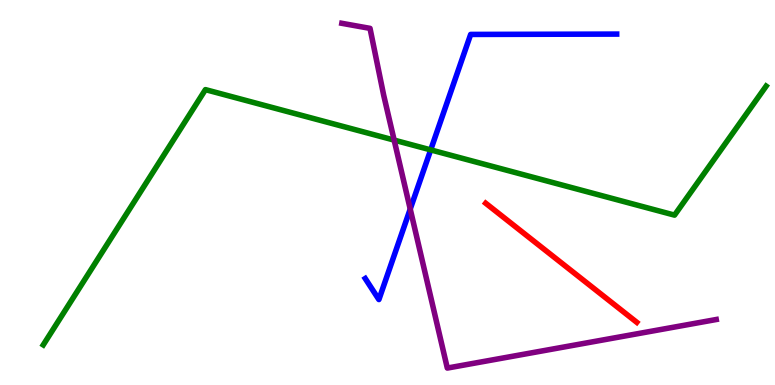[{'lines': ['blue', 'red'], 'intersections': []}, {'lines': ['green', 'red'], 'intersections': []}, {'lines': ['purple', 'red'], 'intersections': []}, {'lines': ['blue', 'green'], 'intersections': [{'x': 5.56, 'y': 6.11}]}, {'lines': ['blue', 'purple'], 'intersections': [{'x': 5.29, 'y': 4.57}]}, {'lines': ['green', 'purple'], 'intersections': [{'x': 5.09, 'y': 6.36}]}]